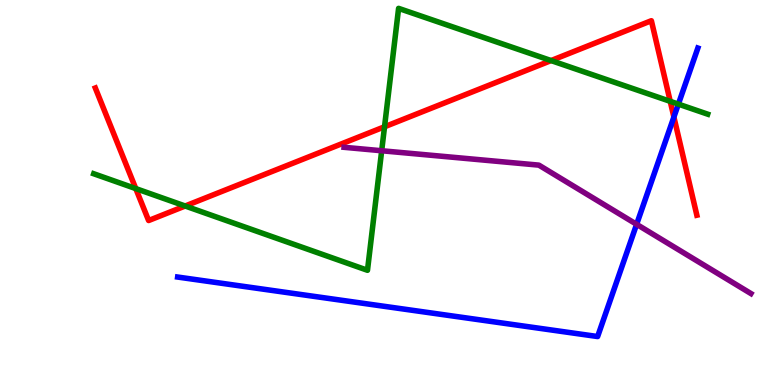[{'lines': ['blue', 'red'], 'intersections': [{'x': 8.7, 'y': 6.96}]}, {'lines': ['green', 'red'], 'intersections': [{'x': 1.75, 'y': 5.1}, {'x': 2.39, 'y': 4.65}, {'x': 4.96, 'y': 6.71}, {'x': 7.11, 'y': 8.43}, {'x': 8.65, 'y': 7.37}]}, {'lines': ['purple', 'red'], 'intersections': []}, {'lines': ['blue', 'green'], 'intersections': [{'x': 8.75, 'y': 7.3}]}, {'lines': ['blue', 'purple'], 'intersections': [{'x': 8.21, 'y': 4.17}]}, {'lines': ['green', 'purple'], 'intersections': [{'x': 4.92, 'y': 6.08}]}]